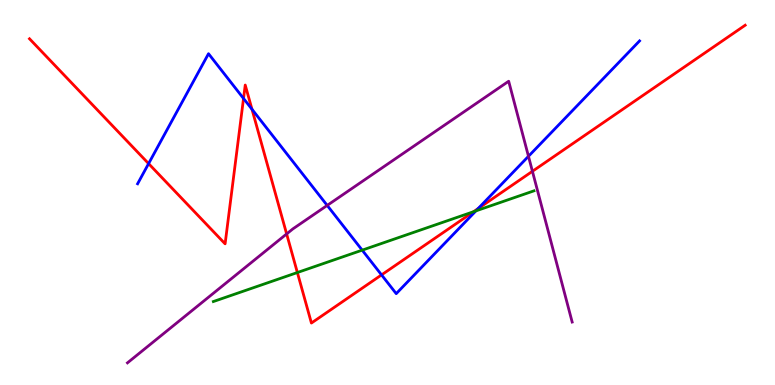[{'lines': ['blue', 'red'], 'intersections': [{'x': 1.92, 'y': 5.75}, {'x': 3.14, 'y': 7.44}, {'x': 3.25, 'y': 7.16}, {'x': 4.92, 'y': 2.86}, {'x': 6.17, 'y': 4.58}]}, {'lines': ['green', 'red'], 'intersections': [{'x': 3.84, 'y': 2.92}, {'x': 6.11, 'y': 4.5}]}, {'lines': ['purple', 'red'], 'intersections': [{'x': 3.7, 'y': 3.92}, {'x': 6.87, 'y': 5.55}]}, {'lines': ['blue', 'green'], 'intersections': [{'x': 4.67, 'y': 3.5}, {'x': 6.14, 'y': 4.52}]}, {'lines': ['blue', 'purple'], 'intersections': [{'x': 4.22, 'y': 4.66}, {'x': 6.82, 'y': 5.94}]}, {'lines': ['green', 'purple'], 'intersections': []}]